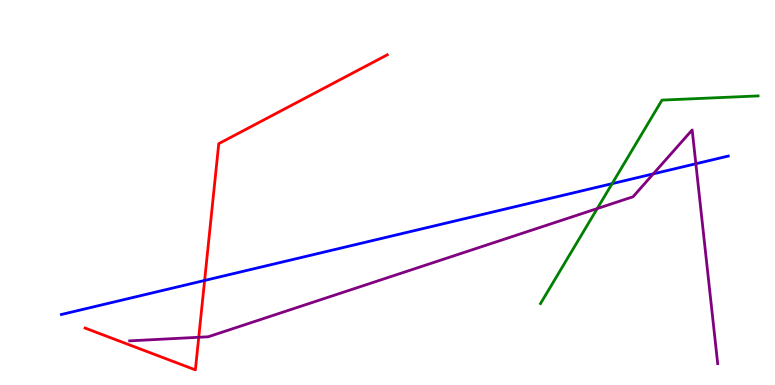[{'lines': ['blue', 'red'], 'intersections': [{'x': 2.64, 'y': 2.72}]}, {'lines': ['green', 'red'], 'intersections': []}, {'lines': ['purple', 'red'], 'intersections': [{'x': 2.56, 'y': 1.24}]}, {'lines': ['blue', 'green'], 'intersections': [{'x': 7.9, 'y': 5.23}]}, {'lines': ['blue', 'purple'], 'intersections': [{'x': 8.43, 'y': 5.48}, {'x': 8.98, 'y': 5.75}]}, {'lines': ['green', 'purple'], 'intersections': [{'x': 7.71, 'y': 4.58}]}]